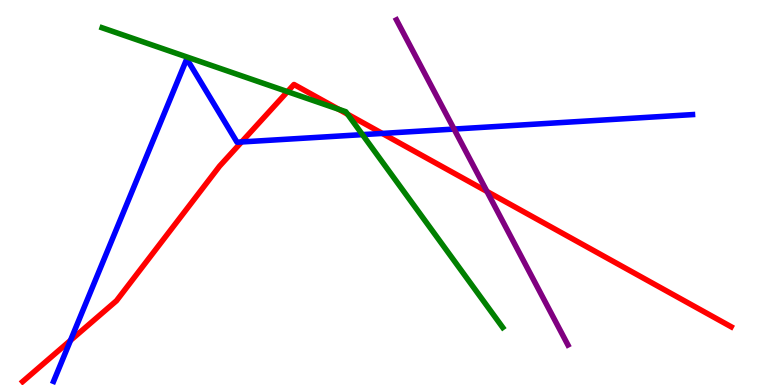[{'lines': ['blue', 'red'], 'intersections': [{'x': 0.91, 'y': 1.16}, {'x': 3.12, 'y': 6.31}, {'x': 4.93, 'y': 6.53}]}, {'lines': ['green', 'red'], 'intersections': [{'x': 3.71, 'y': 7.62}, {'x': 4.37, 'y': 7.16}, {'x': 4.49, 'y': 7.03}]}, {'lines': ['purple', 'red'], 'intersections': [{'x': 6.28, 'y': 5.03}]}, {'lines': ['blue', 'green'], 'intersections': [{'x': 4.68, 'y': 6.5}]}, {'lines': ['blue', 'purple'], 'intersections': [{'x': 5.86, 'y': 6.65}]}, {'lines': ['green', 'purple'], 'intersections': []}]